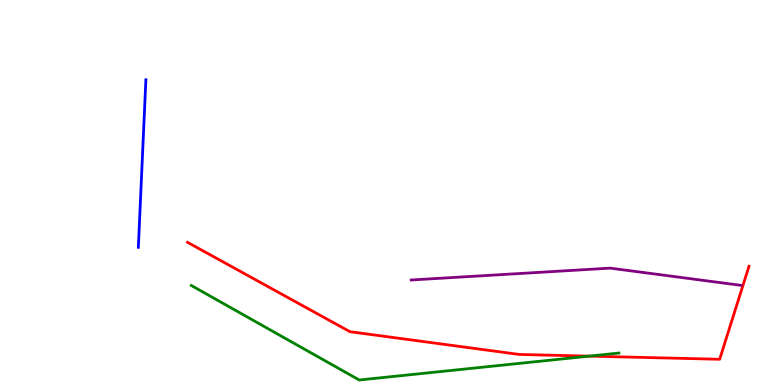[{'lines': ['blue', 'red'], 'intersections': []}, {'lines': ['green', 'red'], 'intersections': [{'x': 7.6, 'y': 0.75}]}, {'lines': ['purple', 'red'], 'intersections': []}, {'lines': ['blue', 'green'], 'intersections': []}, {'lines': ['blue', 'purple'], 'intersections': []}, {'lines': ['green', 'purple'], 'intersections': []}]